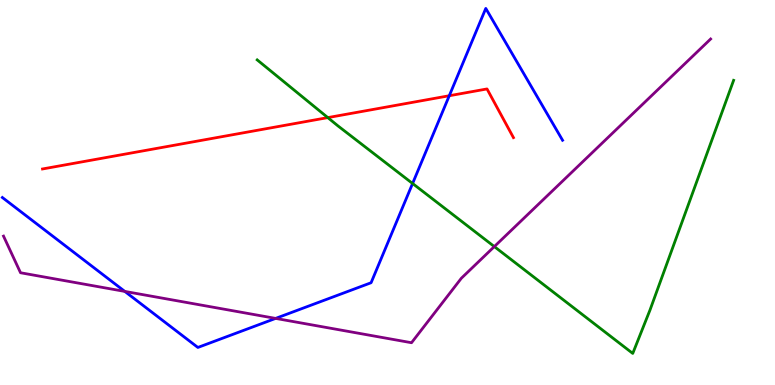[{'lines': ['blue', 'red'], 'intersections': [{'x': 5.8, 'y': 7.51}]}, {'lines': ['green', 'red'], 'intersections': [{'x': 4.23, 'y': 6.95}]}, {'lines': ['purple', 'red'], 'intersections': []}, {'lines': ['blue', 'green'], 'intersections': [{'x': 5.32, 'y': 5.23}]}, {'lines': ['blue', 'purple'], 'intersections': [{'x': 1.61, 'y': 2.43}, {'x': 3.56, 'y': 1.73}]}, {'lines': ['green', 'purple'], 'intersections': [{'x': 6.38, 'y': 3.6}]}]